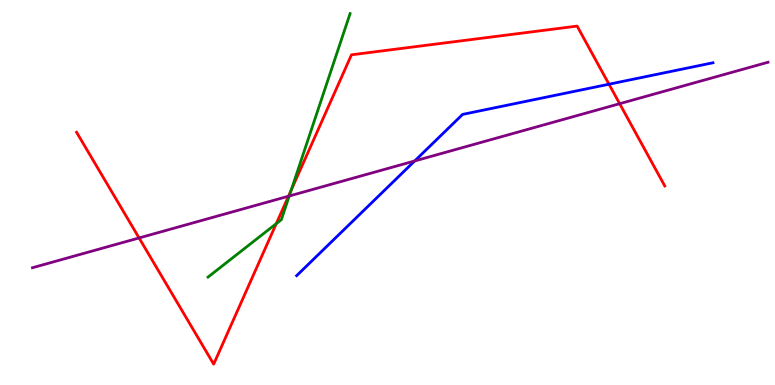[{'lines': ['blue', 'red'], 'intersections': [{'x': 7.86, 'y': 7.81}]}, {'lines': ['green', 'red'], 'intersections': [{'x': 3.56, 'y': 4.19}, {'x': 3.76, 'y': 5.06}]}, {'lines': ['purple', 'red'], 'intersections': [{'x': 1.79, 'y': 3.82}, {'x': 3.72, 'y': 4.9}, {'x': 8.0, 'y': 7.31}]}, {'lines': ['blue', 'green'], 'intersections': []}, {'lines': ['blue', 'purple'], 'intersections': [{'x': 5.35, 'y': 5.82}]}, {'lines': ['green', 'purple'], 'intersections': [{'x': 3.73, 'y': 4.91}]}]